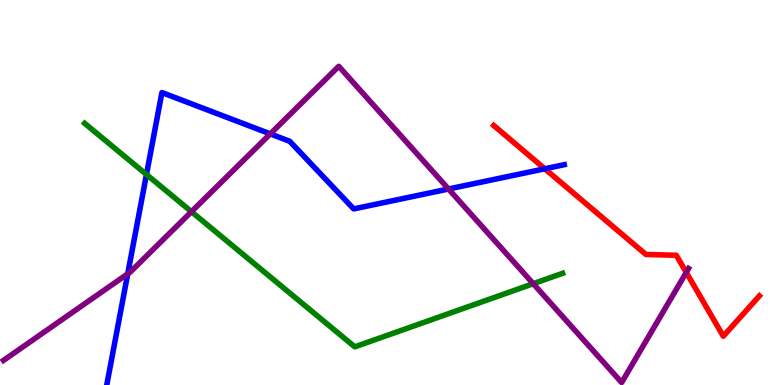[{'lines': ['blue', 'red'], 'intersections': [{'x': 7.03, 'y': 5.62}]}, {'lines': ['green', 'red'], 'intersections': []}, {'lines': ['purple', 'red'], 'intersections': [{'x': 8.85, 'y': 2.92}]}, {'lines': ['blue', 'green'], 'intersections': [{'x': 1.89, 'y': 5.47}]}, {'lines': ['blue', 'purple'], 'intersections': [{'x': 1.65, 'y': 2.89}, {'x': 3.49, 'y': 6.52}, {'x': 5.79, 'y': 5.09}]}, {'lines': ['green', 'purple'], 'intersections': [{'x': 2.47, 'y': 4.5}, {'x': 6.88, 'y': 2.63}]}]